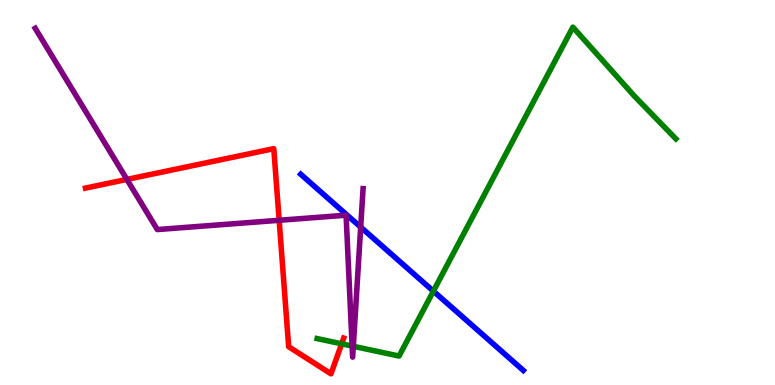[{'lines': ['blue', 'red'], 'intersections': []}, {'lines': ['green', 'red'], 'intersections': [{'x': 4.41, 'y': 1.07}]}, {'lines': ['purple', 'red'], 'intersections': [{'x': 1.64, 'y': 5.34}, {'x': 3.6, 'y': 4.28}]}, {'lines': ['blue', 'green'], 'intersections': [{'x': 5.59, 'y': 2.44}]}, {'lines': ['blue', 'purple'], 'intersections': [{'x': 4.65, 'y': 4.1}]}, {'lines': ['green', 'purple'], 'intersections': [{'x': 4.54, 'y': 1.01}, {'x': 4.56, 'y': 1.01}]}]